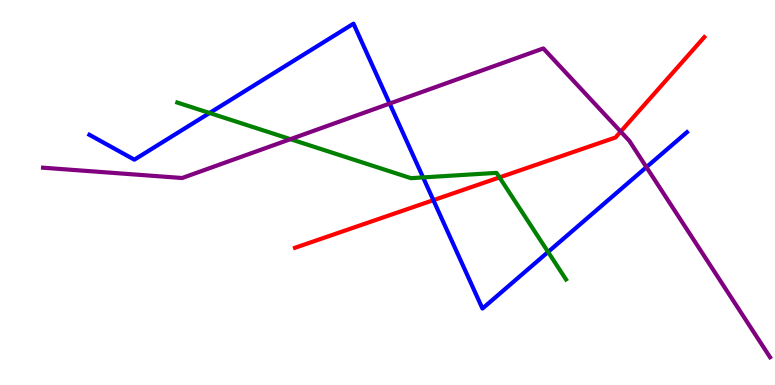[{'lines': ['blue', 'red'], 'intersections': [{'x': 5.59, 'y': 4.8}]}, {'lines': ['green', 'red'], 'intersections': [{'x': 6.45, 'y': 5.39}]}, {'lines': ['purple', 'red'], 'intersections': [{'x': 8.01, 'y': 6.58}]}, {'lines': ['blue', 'green'], 'intersections': [{'x': 2.7, 'y': 7.07}, {'x': 5.46, 'y': 5.39}, {'x': 7.07, 'y': 3.46}]}, {'lines': ['blue', 'purple'], 'intersections': [{'x': 5.03, 'y': 7.31}, {'x': 8.34, 'y': 5.66}]}, {'lines': ['green', 'purple'], 'intersections': [{'x': 3.75, 'y': 6.39}]}]